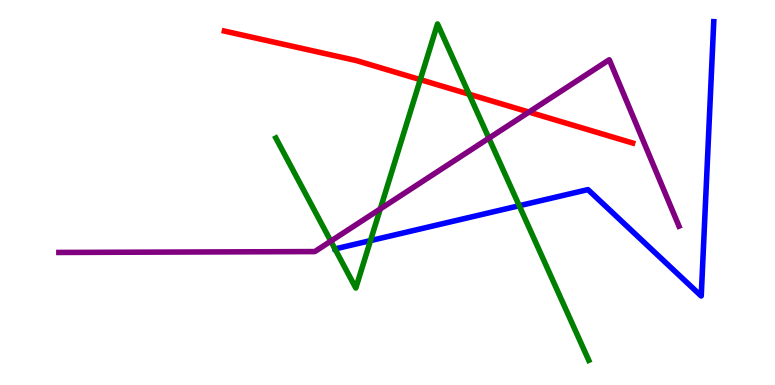[{'lines': ['blue', 'red'], 'intersections': []}, {'lines': ['green', 'red'], 'intersections': [{'x': 5.42, 'y': 7.93}, {'x': 6.05, 'y': 7.55}]}, {'lines': ['purple', 'red'], 'intersections': [{'x': 6.83, 'y': 7.09}]}, {'lines': ['blue', 'green'], 'intersections': [{'x': 4.32, 'y': 3.53}, {'x': 4.78, 'y': 3.75}, {'x': 6.7, 'y': 4.66}]}, {'lines': ['blue', 'purple'], 'intersections': []}, {'lines': ['green', 'purple'], 'intersections': [{'x': 4.27, 'y': 3.74}, {'x': 4.91, 'y': 4.57}, {'x': 6.31, 'y': 6.41}]}]